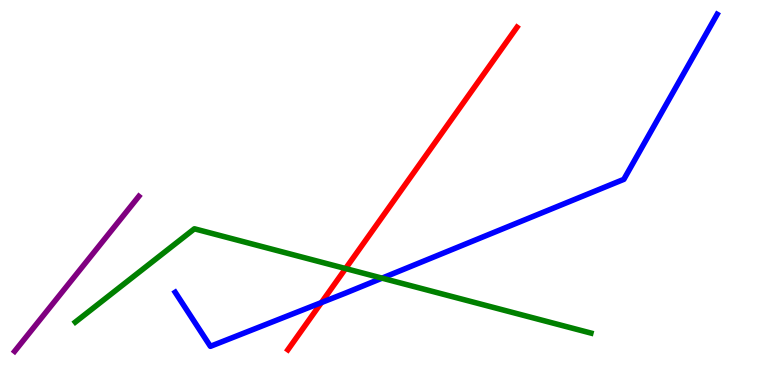[{'lines': ['blue', 'red'], 'intersections': [{'x': 4.15, 'y': 2.14}]}, {'lines': ['green', 'red'], 'intersections': [{'x': 4.46, 'y': 3.02}]}, {'lines': ['purple', 'red'], 'intersections': []}, {'lines': ['blue', 'green'], 'intersections': [{'x': 4.93, 'y': 2.78}]}, {'lines': ['blue', 'purple'], 'intersections': []}, {'lines': ['green', 'purple'], 'intersections': []}]